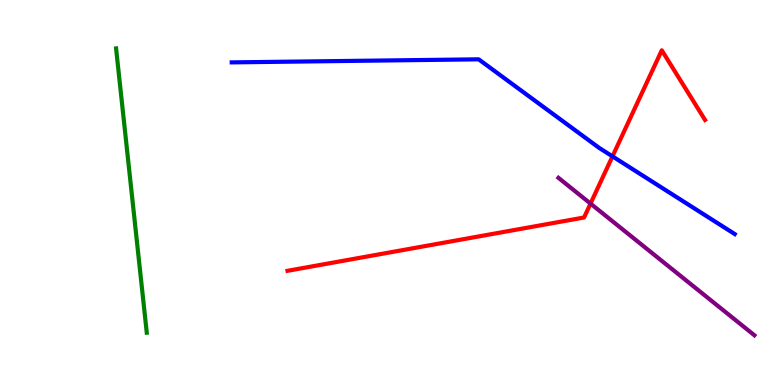[{'lines': ['blue', 'red'], 'intersections': [{'x': 7.9, 'y': 5.94}]}, {'lines': ['green', 'red'], 'intersections': []}, {'lines': ['purple', 'red'], 'intersections': [{'x': 7.62, 'y': 4.71}]}, {'lines': ['blue', 'green'], 'intersections': []}, {'lines': ['blue', 'purple'], 'intersections': []}, {'lines': ['green', 'purple'], 'intersections': []}]